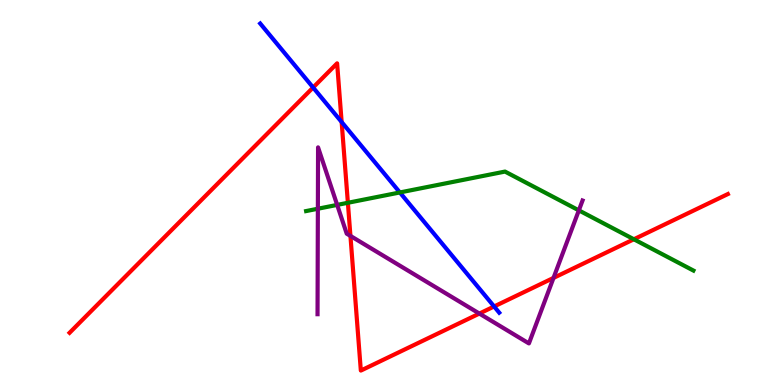[{'lines': ['blue', 'red'], 'intersections': [{'x': 4.04, 'y': 7.73}, {'x': 4.41, 'y': 6.83}, {'x': 6.38, 'y': 2.04}]}, {'lines': ['green', 'red'], 'intersections': [{'x': 4.49, 'y': 4.73}, {'x': 8.18, 'y': 3.79}]}, {'lines': ['purple', 'red'], 'intersections': [{'x': 4.52, 'y': 3.87}, {'x': 6.19, 'y': 1.86}, {'x': 7.14, 'y': 2.78}]}, {'lines': ['blue', 'green'], 'intersections': [{'x': 5.16, 'y': 5.0}]}, {'lines': ['blue', 'purple'], 'intersections': []}, {'lines': ['green', 'purple'], 'intersections': [{'x': 4.1, 'y': 4.58}, {'x': 4.35, 'y': 4.68}, {'x': 7.47, 'y': 4.54}]}]